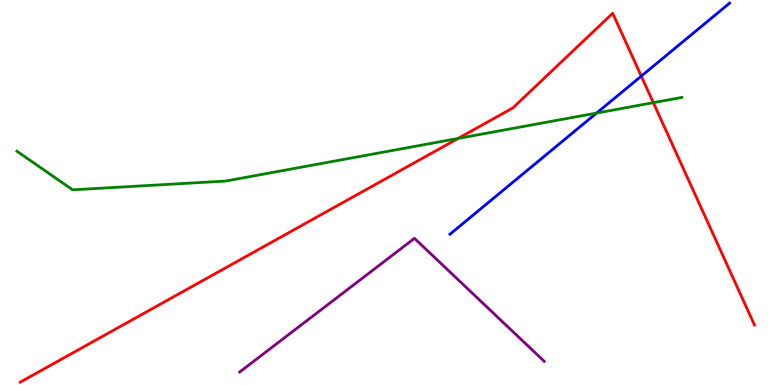[{'lines': ['blue', 'red'], 'intersections': [{'x': 8.27, 'y': 8.02}]}, {'lines': ['green', 'red'], 'intersections': [{'x': 5.91, 'y': 6.4}, {'x': 8.43, 'y': 7.33}]}, {'lines': ['purple', 'red'], 'intersections': []}, {'lines': ['blue', 'green'], 'intersections': [{'x': 7.7, 'y': 7.06}]}, {'lines': ['blue', 'purple'], 'intersections': []}, {'lines': ['green', 'purple'], 'intersections': []}]